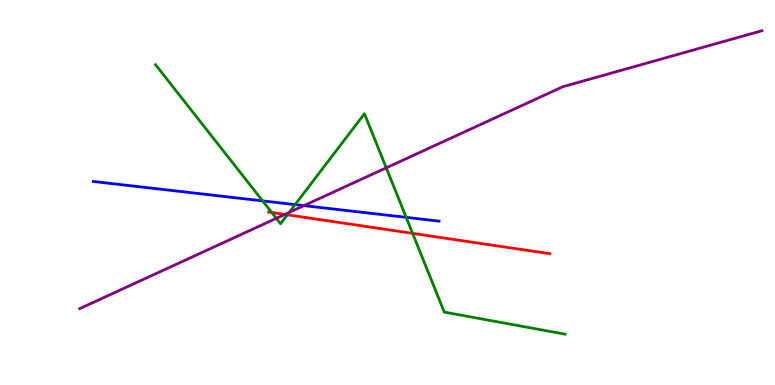[{'lines': ['blue', 'red'], 'intersections': []}, {'lines': ['green', 'red'], 'intersections': [{'x': 3.51, 'y': 4.48}, {'x': 3.71, 'y': 4.42}, {'x': 5.32, 'y': 3.94}]}, {'lines': ['purple', 'red'], 'intersections': [{'x': 3.67, 'y': 4.43}]}, {'lines': ['blue', 'green'], 'intersections': [{'x': 3.39, 'y': 4.78}, {'x': 3.81, 'y': 4.69}, {'x': 5.24, 'y': 4.35}]}, {'lines': ['blue', 'purple'], 'intersections': [{'x': 3.92, 'y': 4.66}]}, {'lines': ['green', 'purple'], 'intersections': [{'x': 3.57, 'y': 4.33}, {'x': 3.73, 'y': 4.48}, {'x': 4.98, 'y': 5.64}]}]